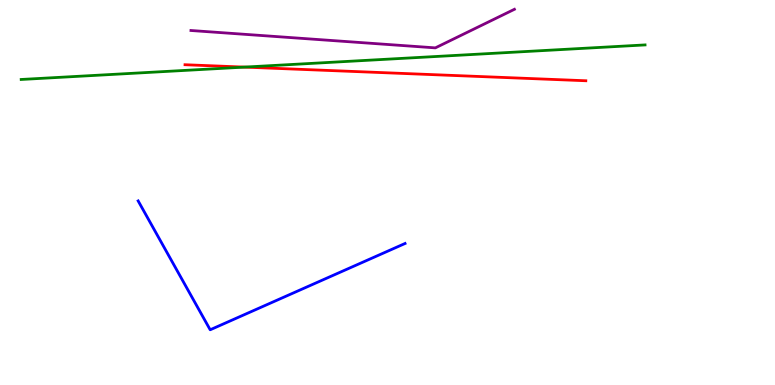[{'lines': ['blue', 'red'], 'intersections': []}, {'lines': ['green', 'red'], 'intersections': [{'x': 3.15, 'y': 8.26}]}, {'lines': ['purple', 'red'], 'intersections': []}, {'lines': ['blue', 'green'], 'intersections': []}, {'lines': ['blue', 'purple'], 'intersections': []}, {'lines': ['green', 'purple'], 'intersections': []}]